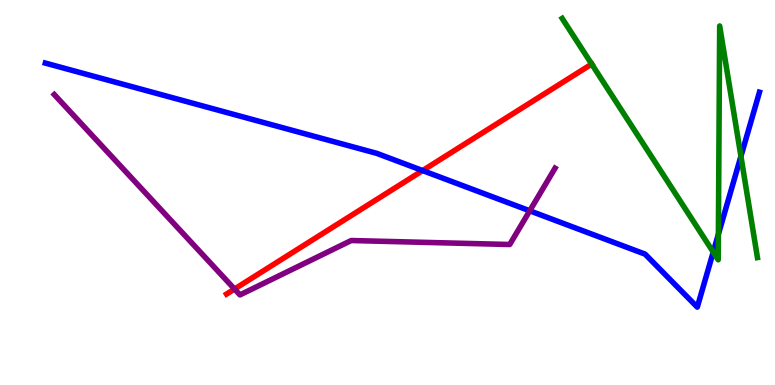[{'lines': ['blue', 'red'], 'intersections': [{'x': 5.45, 'y': 5.57}]}, {'lines': ['green', 'red'], 'intersections': [{'x': 7.63, 'y': 8.34}]}, {'lines': ['purple', 'red'], 'intersections': [{'x': 3.03, 'y': 2.49}]}, {'lines': ['blue', 'green'], 'intersections': [{'x': 9.2, 'y': 3.45}, {'x': 9.27, 'y': 3.92}, {'x': 9.56, 'y': 5.94}]}, {'lines': ['blue', 'purple'], 'intersections': [{'x': 6.84, 'y': 4.52}]}, {'lines': ['green', 'purple'], 'intersections': []}]